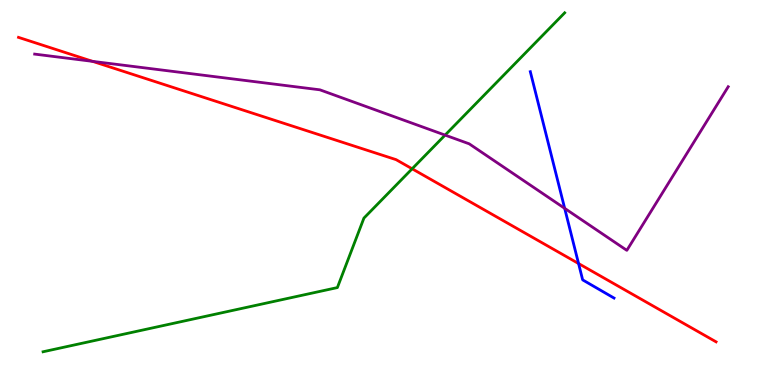[{'lines': ['blue', 'red'], 'intersections': [{'x': 7.47, 'y': 3.15}]}, {'lines': ['green', 'red'], 'intersections': [{'x': 5.32, 'y': 5.62}]}, {'lines': ['purple', 'red'], 'intersections': [{'x': 1.19, 'y': 8.41}]}, {'lines': ['blue', 'green'], 'intersections': []}, {'lines': ['blue', 'purple'], 'intersections': [{'x': 7.29, 'y': 4.59}]}, {'lines': ['green', 'purple'], 'intersections': [{'x': 5.74, 'y': 6.49}]}]